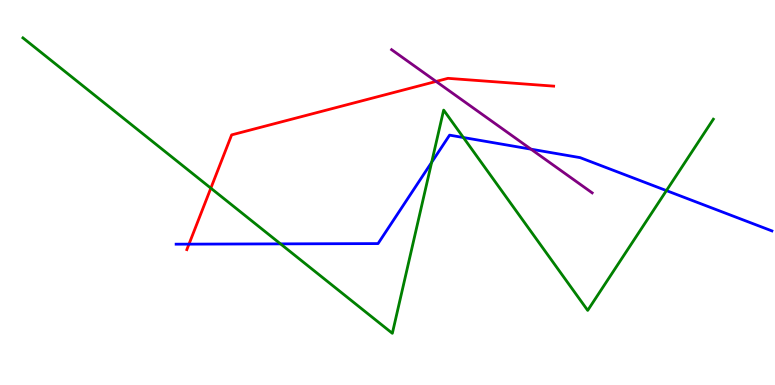[{'lines': ['blue', 'red'], 'intersections': [{'x': 2.44, 'y': 3.66}]}, {'lines': ['green', 'red'], 'intersections': [{'x': 2.72, 'y': 5.11}]}, {'lines': ['purple', 'red'], 'intersections': [{'x': 5.63, 'y': 7.88}]}, {'lines': ['blue', 'green'], 'intersections': [{'x': 3.62, 'y': 3.67}, {'x': 5.57, 'y': 5.78}, {'x': 5.98, 'y': 6.43}, {'x': 8.6, 'y': 5.05}]}, {'lines': ['blue', 'purple'], 'intersections': [{'x': 6.85, 'y': 6.13}]}, {'lines': ['green', 'purple'], 'intersections': []}]